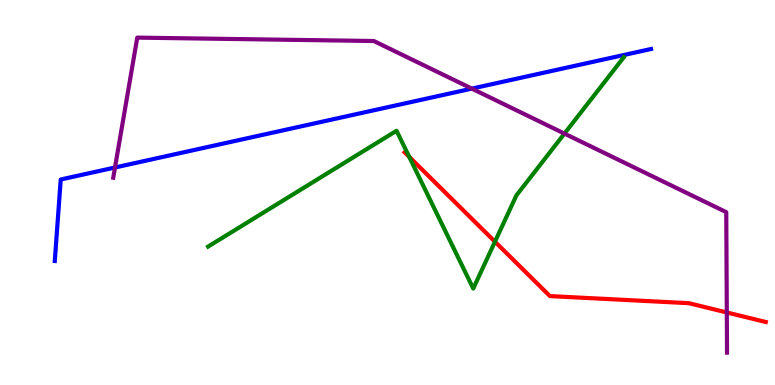[{'lines': ['blue', 'red'], 'intersections': []}, {'lines': ['green', 'red'], 'intersections': [{'x': 5.28, 'y': 5.93}, {'x': 6.39, 'y': 3.72}]}, {'lines': ['purple', 'red'], 'intersections': [{'x': 9.38, 'y': 1.88}]}, {'lines': ['blue', 'green'], 'intersections': []}, {'lines': ['blue', 'purple'], 'intersections': [{'x': 1.48, 'y': 5.65}, {'x': 6.09, 'y': 7.7}]}, {'lines': ['green', 'purple'], 'intersections': [{'x': 7.28, 'y': 6.53}]}]